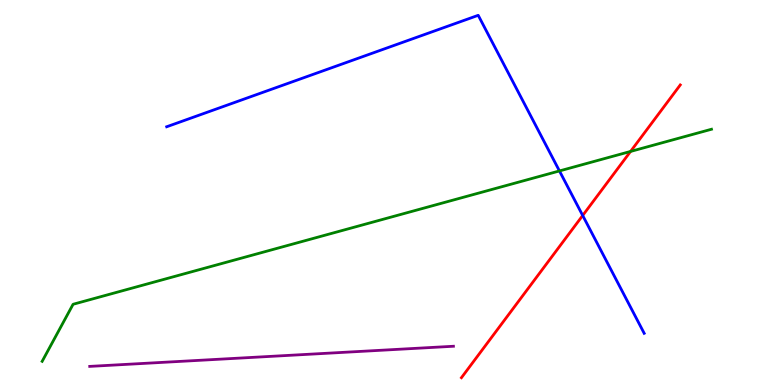[{'lines': ['blue', 'red'], 'intersections': [{'x': 7.52, 'y': 4.4}]}, {'lines': ['green', 'red'], 'intersections': [{'x': 8.14, 'y': 6.07}]}, {'lines': ['purple', 'red'], 'intersections': []}, {'lines': ['blue', 'green'], 'intersections': [{'x': 7.22, 'y': 5.56}]}, {'lines': ['blue', 'purple'], 'intersections': []}, {'lines': ['green', 'purple'], 'intersections': []}]